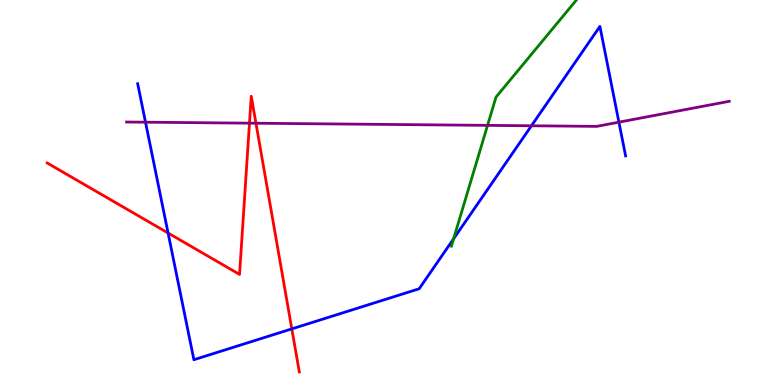[{'lines': ['blue', 'red'], 'intersections': [{'x': 2.17, 'y': 3.95}, {'x': 3.77, 'y': 1.46}]}, {'lines': ['green', 'red'], 'intersections': []}, {'lines': ['purple', 'red'], 'intersections': [{'x': 3.22, 'y': 6.8}, {'x': 3.3, 'y': 6.8}]}, {'lines': ['blue', 'green'], 'intersections': [{'x': 5.85, 'y': 3.8}]}, {'lines': ['blue', 'purple'], 'intersections': [{'x': 1.88, 'y': 6.83}, {'x': 6.86, 'y': 6.73}, {'x': 7.99, 'y': 6.83}]}, {'lines': ['green', 'purple'], 'intersections': [{'x': 6.29, 'y': 6.74}]}]